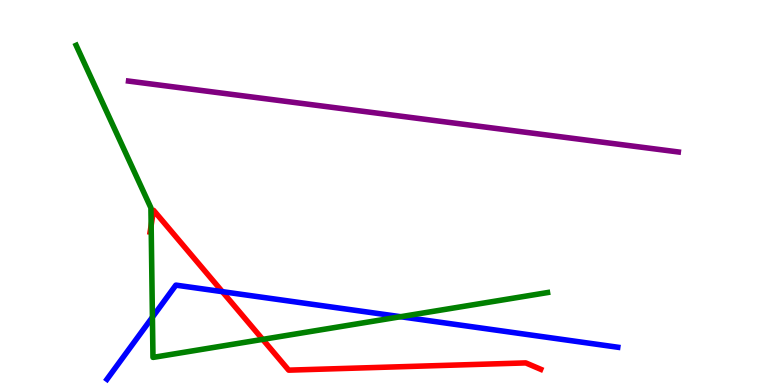[{'lines': ['blue', 'red'], 'intersections': [{'x': 2.87, 'y': 2.42}]}, {'lines': ['green', 'red'], 'intersections': [{'x': 1.95, 'y': 4.15}, {'x': 3.39, 'y': 1.18}]}, {'lines': ['purple', 'red'], 'intersections': []}, {'lines': ['blue', 'green'], 'intersections': [{'x': 1.97, 'y': 1.76}, {'x': 5.17, 'y': 1.77}]}, {'lines': ['blue', 'purple'], 'intersections': []}, {'lines': ['green', 'purple'], 'intersections': []}]